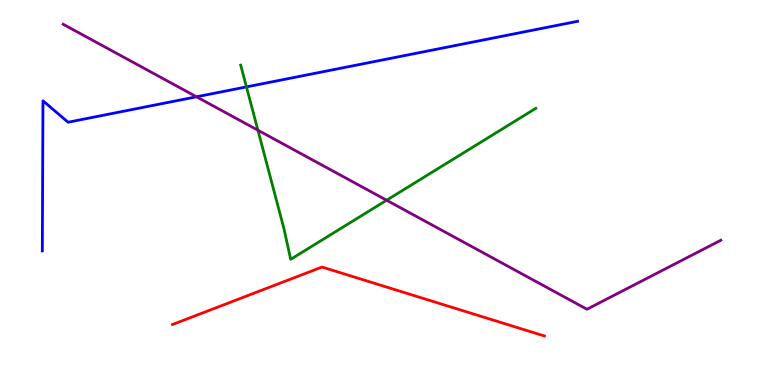[{'lines': ['blue', 'red'], 'intersections': []}, {'lines': ['green', 'red'], 'intersections': []}, {'lines': ['purple', 'red'], 'intersections': []}, {'lines': ['blue', 'green'], 'intersections': [{'x': 3.18, 'y': 7.74}]}, {'lines': ['blue', 'purple'], 'intersections': [{'x': 2.54, 'y': 7.49}]}, {'lines': ['green', 'purple'], 'intersections': [{'x': 3.33, 'y': 6.62}, {'x': 4.99, 'y': 4.8}]}]